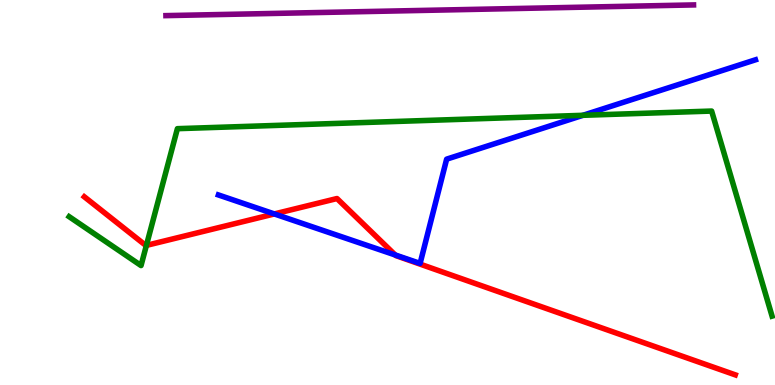[{'lines': ['blue', 'red'], 'intersections': [{'x': 3.54, 'y': 4.44}, {'x': 5.1, 'y': 3.38}]}, {'lines': ['green', 'red'], 'intersections': [{'x': 1.89, 'y': 3.63}]}, {'lines': ['purple', 'red'], 'intersections': []}, {'lines': ['blue', 'green'], 'intersections': [{'x': 7.52, 'y': 7.01}]}, {'lines': ['blue', 'purple'], 'intersections': []}, {'lines': ['green', 'purple'], 'intersections': []}]